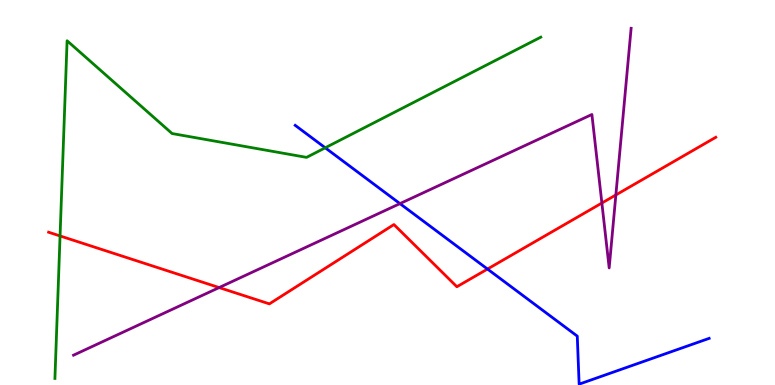[{'lines': ['blue', 'red'], 'intersections': [{'x': 6.29, 'y': 3.01}]}, {'lines': ['green', 'red'], 'intersections': [{'x': 0.775, 'y': 3.87}]}, {'lines': ['purple', 'red'], 'intersections': [{'x': 2.83, 'y': 2.53}, {'x': 7.77, 'y': 4.73}, {'x': 7.95, 'y': 4.94}]}, {'lines': ['blue', 'green'], 'intersections': [{'x': 4.2, 'y': 6.16}]}, {'lines': ['blue', 'purple'], 'intersections': [{'x': 5.16, 'y': 4.71}]}, {'lines': ['green', 'purple'], 'intersections': []}]